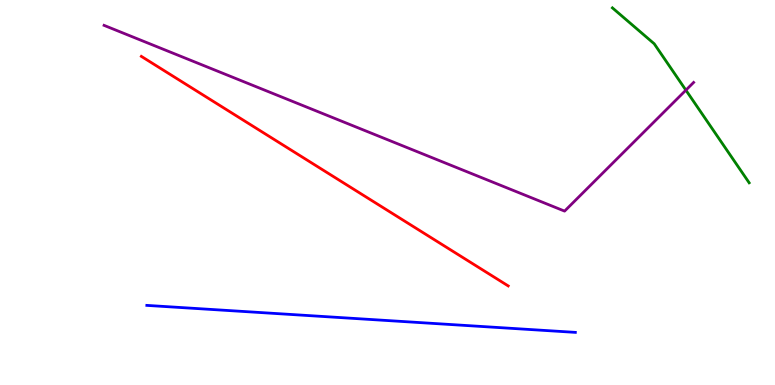[{'lines': ['blue', 'red'], 'intersections': []}, {'lines': ['green', 'red'], 'intersections': []}, {'lines': ['purple', 'red'], 'intersections': []}, {'lines': ['blue', 'green'], 'intersections': []}, {'lines': ['blue', 'purple'], 'intersections': []}, {'lines': ['green', 'purple'], 'intersections': [{'x': 8.85, 'y': 7.66}]}]